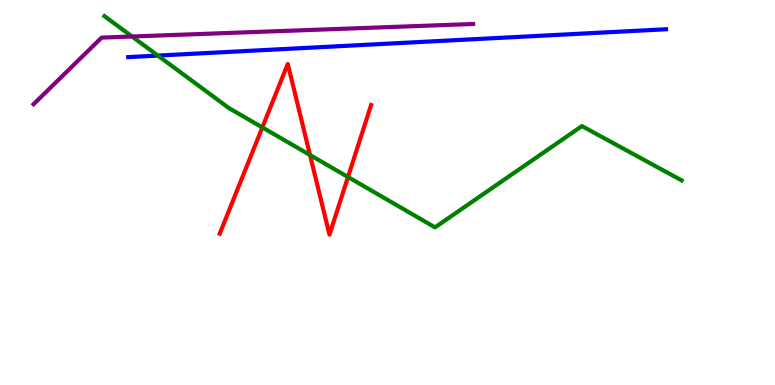[{'lines': ['blue', 'red'], 'intersections': []}, {'lines': ['green', 'red'], 'intersections': [{'x': 3.39, 'y': 6.69}, {'x': 4.0, 'y': 5.97}, {'x': 4.49, 'y': 5.4}]}, {'lines': ['purple', 'red'], 'intersections': []}, {'lines': ['blue', 'green'], 'intersections': [{'x': 2.04, 'y': 8.56}]}, {'lines': ['blue', 'purple'], 'intersections': []}, {'lines': ['green', 'purple'], 'intersections': [{'x': 1.7, 'y': 9.05}]}]